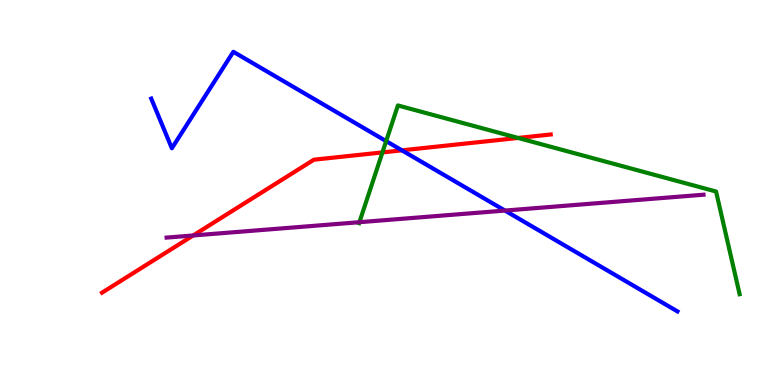[{'lines': ['blue', 'red'], 'intersections': [{'x': 5.19, 'y': 6.1}]}, {'lines': ['green', 'red'], 'intersections': [{'x': 4.93, 'y': 6.04}, {'x': 6.69, 'y': 6.42}]}, {'lines': ['purple', 'red'], 'intersections': [{'x': 2.49, 'y': 3.88}]}, {'lines': ['blue', 'green'], 'intersections': [{'x': 4.98, 'y': 6.33}]}, {'lines': ['blue', 'purple'], 'intersections': [{'x': 6.52, 'y': 4.53}]}, {'lines': ['green', 'purple'], 'intersections': [{'x': 4.64, 'y': 4.23}]}]